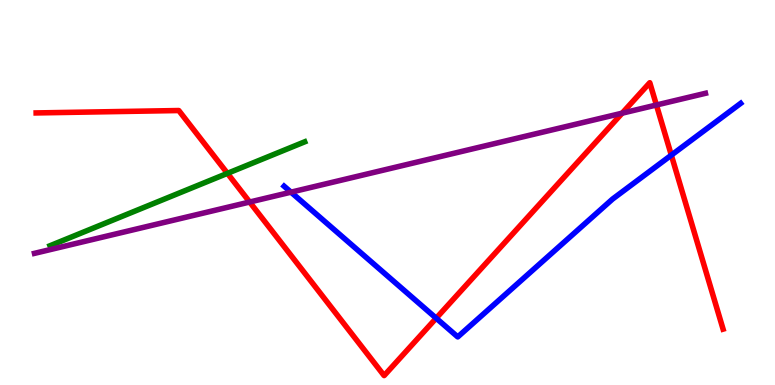[{'lines': ['blue', 'red'], 'intersections': [{'x': 5.63, 'y': 1.74}, {'x': 8.66, 'y': 5.97}]}, {'lines': ['green', 'red'], 'intersections': [{'x': 2.93, 'y': 5.5}]}, {'lines': ['purple', 'red'], 'intersections': [{'x': 3.22, 'y': 4.75}, {'x': 8.03, 'y': 7.06}, {'x': 8.47, 'y': 7.27}]}, {'lines': ['blue', 'green'], 'intersections': []}, {'lines': ['blue', 'purple'], 'intersections': [{'x': 3.75, 'y': 5.01}]}, {'lines': ['green', 'purple'], 'intersections': []}]